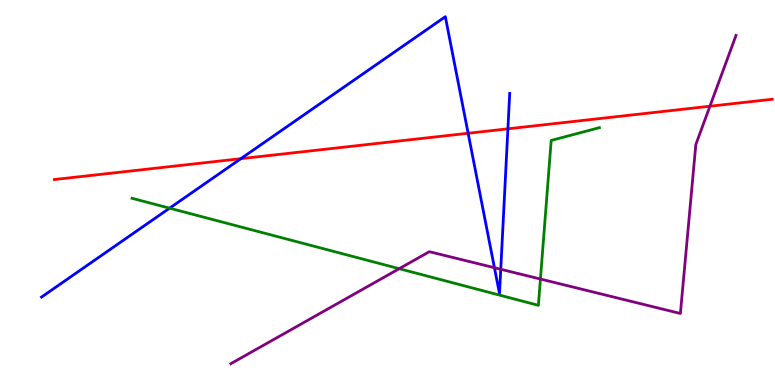[{'lines': ['blue', 'red'], 'intersections': [{'x': 3.11, 'y': 5.88}, {'x': 6.04, 'y': 6.54}, {'x': 6.55, 'y': 6.65}]}, {'lines': ['green', 'red'], 'intersections': []}, {'lines': ['purple', 'red'], 'intersections': [{'x': 9.16, 'y': 7.24}]}, {'lines': ['blue', 'green'], 'intersections': [{'x': 2.19, 'y': 4.59}]}, {'lines': ['blue', 'purple'], 'intersections': [{'x': 6.38, 'y': 3.05}, {'x': 6.46, 'y': 3.01}]}, {'lines': ['green', 'purple'], 'intersections': [{'x': 5.15, 'y': 3.02}, {'x': 6.97, 'y': 2.75}]}]